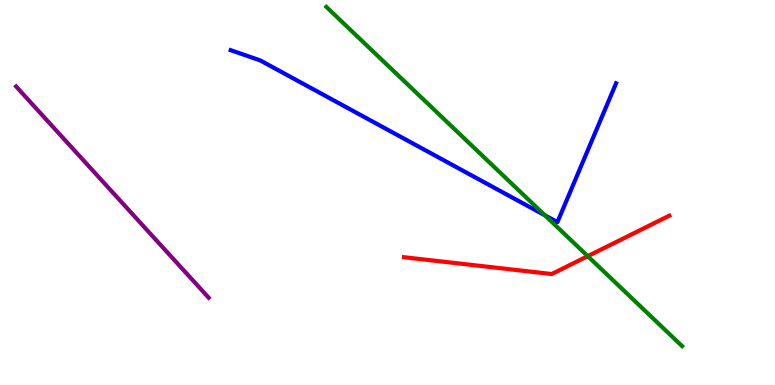[{'lines': ['blue', 'red'], 'intersections': []}, {'lines': ['green', 'red'], 'intersections': [{'x': 7.58, 'y': 3.35}]}, {'lines': ['purple', 'red'], 'intersections': []}, {'lines': ['blue', 'green'], 'intersections': [{'x': 7.03, 'y': 4.41}]}, {'lines': ['blue', 'purple'], 'intersections': []}, {'lines': ['green', 'purple'], 'intersections': []}]